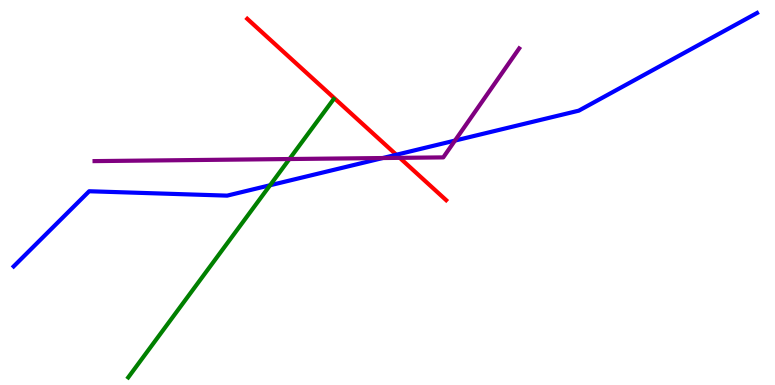[{'lines': ['blue', 'red'], 'intersections': [{'x': 5.11, 'y': 5.98}]}, {'lines': ['green', 'red'], 'intersections': []}, {'lines': ['purple', 'red'], 'intersections': [{'x': 5.16, 'y': 5.9}]}, {'lines': ['blue', 'green'], 'intersections': [{'x': 3.48, 'y': 5.19}]}, {'lines': ['blue', 'purple'], 'intersections': [{'x': 4.94, 'y': 5.9}, {'x': 5.87, 'y': 6.35}]}, {'lines': ['green', 'purple'], 'intersections': [{'x': 3.73, 'y': 5.87}]}]